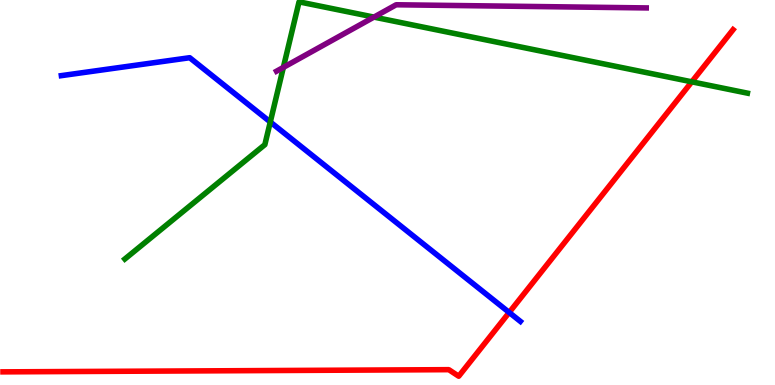[{'lines': ['blue', 'red'], 'intersections': [{'x': 6.57, 'y': 1.88}]}, {'lines': ['green', 'red'], 'intersections': [{'x': 8.93, 'y': 7.87}]}, {'lines': ['purple', 'red'], 'intersections': []}, {'lines': ['blue', 'green'], 'intersections': [{'x': 3.49, 'y': 6.83}]}, {'lines': ['blue', 'purple'], 'intersections': []}, {'lines': ['green', 'purple'], 'intersections': [{'x': 3.66, 'y': 8.25}, {'x': 4.83, 'y': 9.56}]}]